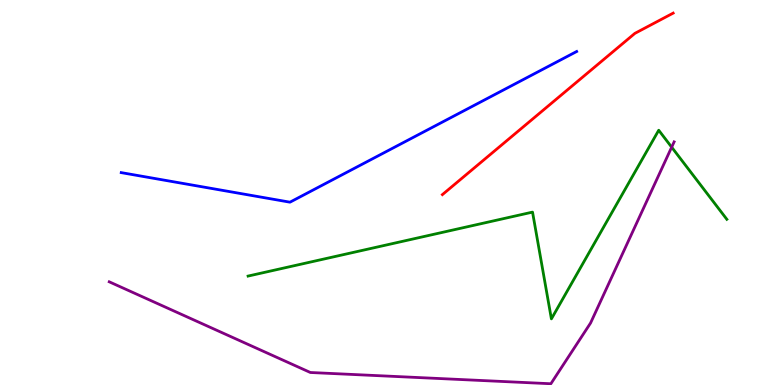[{'lines': ['blue', 'red'], 'intersections': []}, {'lines': ['green', 'red'], 'intersections': []}, {'lines': ['purple', 'red'], 'intersections': []}, {'lines': ['blue', 'green'], 'intersections': []}, {'lines': ['blue', 'purple'], 'intersections': []}, {'lines': ['green', 'purple'], 'intersections': [{'x': 8.67, 'y': 6.18}]}]